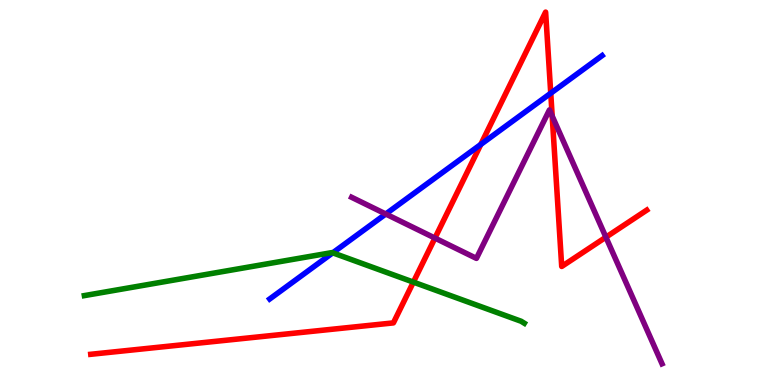[{'lines': ['blue', 'red'], 'intersections': [{'x': 6.2, 'y': 6.25}, {'x': 7.11, 'y': 7.58}]}, {'lines': ['green', 'red'], 'intersections': [{'x': 5.33, 'y': 2.67}]}, {'lines': ['purple', 'red'], 'intersections': [{'x': 5.61, 'y': 3.82}, {'x': 7.13, 'y': 6.99}, {'x': 7.82, 'y': 3.84}]}, {'lines': ['blue', 'green'], 'intersections': [{'x': 4.29, 'y': 3.43}]}, {'lines': ['blue', 'purple'], 'intersections': [{'x': 4.98, 'y': 4.44}]}, {'lines': ['green', 'purple'], 'intersections': []}]